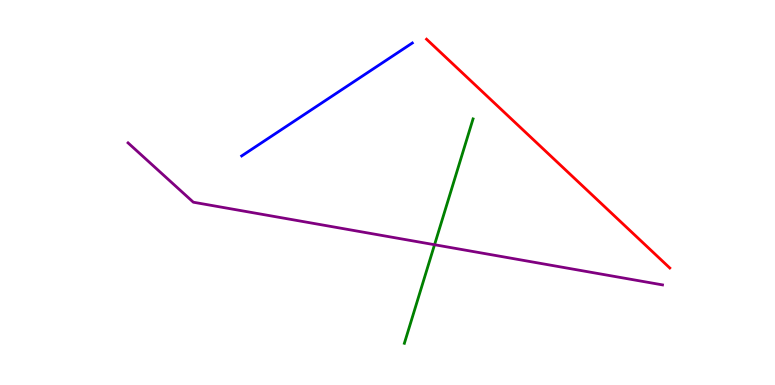[{'lines': ['blue', 'red'], 'intersections': []}, {'lines': ['green', 'red'], 'intersections': []}, {'lines': ['purple', 'red'], 'intersections': []}, {'lines': ['blue', 'green'], 'intersections': []}, {'lines': ['blue', 'purple'], 'intersections': []}, {'lines': ['green', 'purple'], 'intersections': [{'x': 5.61, 'y': 3.64}]}]